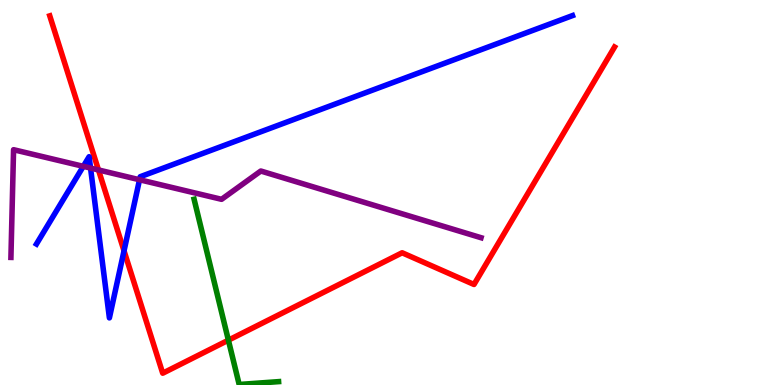[{'lines': ['blue', 'red'], 'intersections': [{'x': 1.6, 'y': 3.48}]}, {'lines': ['green', 'red'], 'intersections': [{'x': 2.95, 'y': 1.16}]}, {'lines': ['purple', 'red'], 'intersections': [{'x': 1.27, 'y': 5.59}]}, {'lines': ['blue', 'green'], 'intersections': []}, {'lines': ['blue', 'purple'], 'intersections': [{'x': 1.07, 'y': 5.68}, {'x': 1.17, 'y': 5.63}, {'x': 1.8, 'y': 5.33}]}, {'lines': ['green', 'purple'], 'intersections': []}]